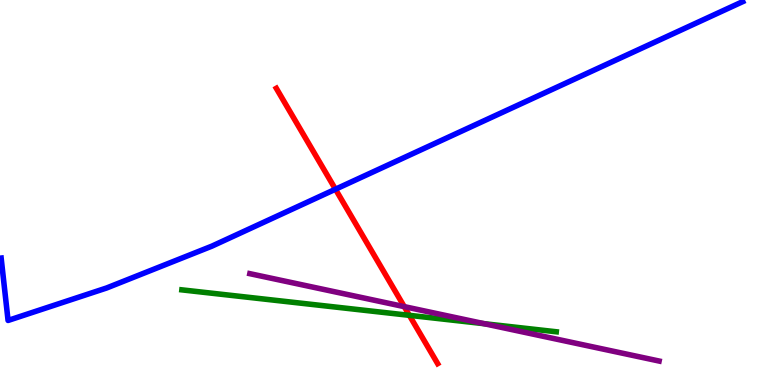[{'lines': ['blue', 'red'], 'intersections': [{'x': 4.33, 'y': 5.08}]}, {'lines': ['green', 'red'], 'intersections': [{'x': 5.28, 'y': 1.81}]}, {'lines': ['purple', 'red'], 'intersections': [{'x': 5.22, 'y': 2.04}]}, {'lines': ['blue', 'green'], 'intersections': []}, {'lines': ['blue', 'purple'], 'intersections': []}, {'lines': ['green', 'purple'], 'intersections': [{'x': 6.25, 'y': 1.59}]}]